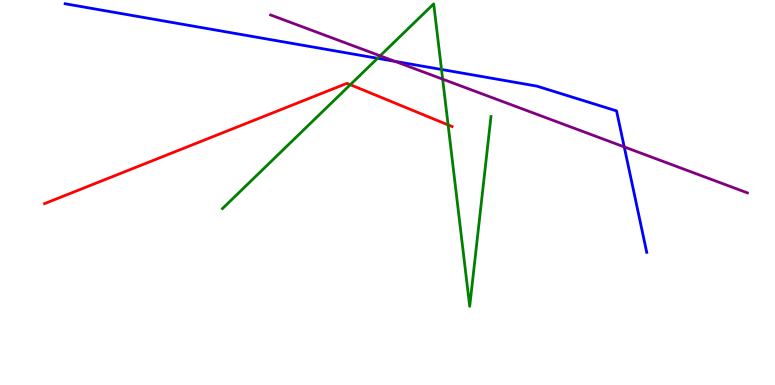[{'lines': ['blue', 'red'], 'intersections': []}, {'lines': ['green', 'red'], 'intersections': [{'x': 4.52, 'y': 7.8}, {'x': 5.78, 'y': 6.76}]}, {'lines': ['purple', 'red'], 'intersections': []}, {'lines': ['blue', 'green'], 'intersections': [{'x': 4.87, 'y': 8.49}, {'x': 5.7, 'y': 8.2}]}, {'lines': ['blue', 'purple'], 'intersections': [{'x': 5.1, 'y': 8.41}, {'x': 8.05, 'y': 6.18}]}, {'lines': ['green', 'purple'], 'intersections': [{'x': 4.9, 'y': 8.55}, {'x': 5.71, 'y': 7.94}]}]